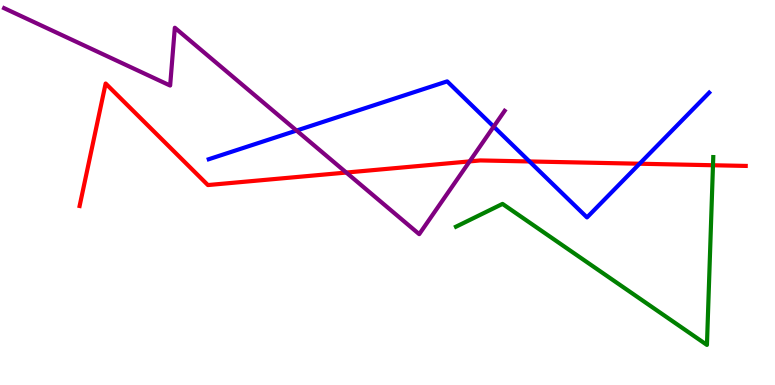[{'lines': ['blue', 'red'], 'intersections': [{'x': 6.83, 'y': 5.81}, {'x': 8.25, 'y': 5.75}]}, {'lines': ['green', 'red'], 'intersections': [{'x': 9.2, 'y': 5.71}]}, {'lines': ['purple', 'red'], 'intersections': [{'x': 4.47, 'y': 5.52}, {'x': 6.06, 'y': 5.81}]}, {'lines': ['blue', 'green'], 'intersections': []}, {'lines': ['blue', 'purple'], 'intersections': [{'x': 3.83, 'y': 6.61}, {'x': 6.37, 'y': 6.71}]}, {'lines': ['green', 'purple'], 'intersections': []}]